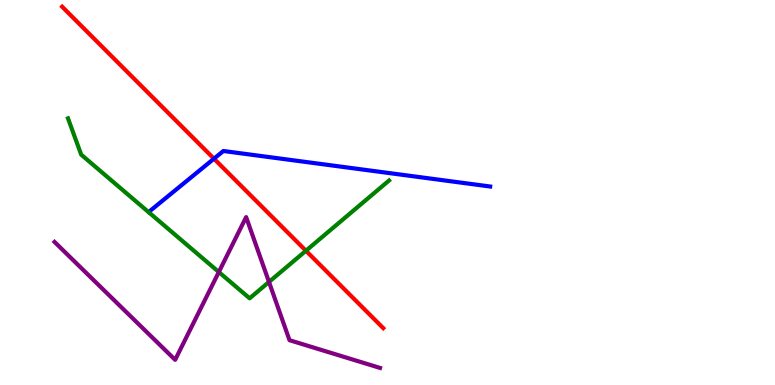[{'lines': ['blue', 'red'], 'intersections': [{'x': 2.76, 'y': 5.88}]}, {'lines': ['green', 'red'], 'intersections': [{'x': 3.95, 'y': 3.49}]}, {'lines': ['purple', 'red'], 'intersections': []}, {'lines': ['blue', 'green'], 'intersections': []}, {'lines': ['blue', 'purple'], 'intersections': []}, {'lines': ['green', 'purple'], 'intersections': [{'x': 2.82, 'y': 2.93}, {'x': 3.47, 'y': 2.68}]}]